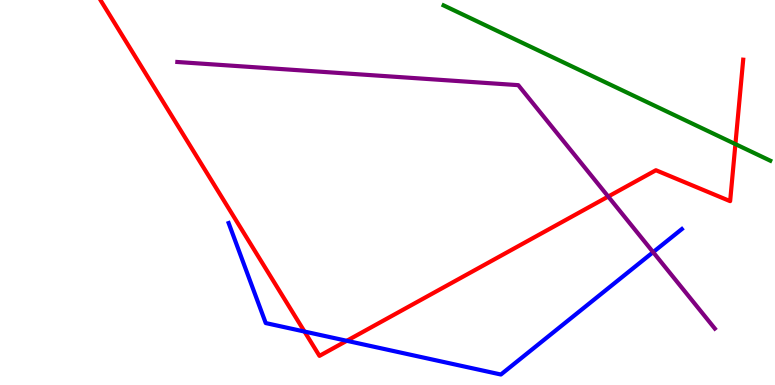[{'lines': ['blue', 'red'], 'intersections': [{'x': 3.93, 'y': 1.39}, {'x': 4.47, 'y': 1.15}]}, {'lines': ['green', 'red'], 'intersections': [{'x': 9.49, 'y': 6.26}]}, {'lines': ['purple', 'red'], 'intersections': [{'x': 7.85, 'y': 4.89}]}, {'lines': ['blue', 'green'], 'intersections': []}, {'lines': ['blue', 'purple'], 'intersections': [{'x': 8.43, 'y': 3.45}]}, {'lines': ['green', 'purple'], 'intersections': []}]